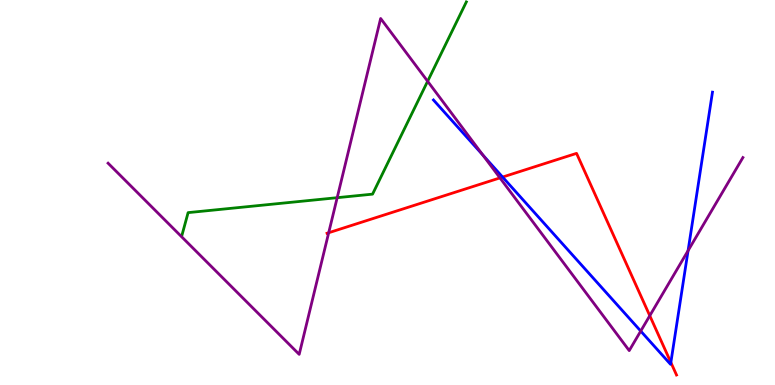[{'lines': ['blue', 'red'], 'intersections': [{'x': 6.49, 'y': 5.4}, {'x': 8.66, 'y': 0.586}]}, {'lines': ['green', 'red'], 'intersections': []}, {'lines': ['purple', 'red'], 'intersections': [{'x': 4.24, 'y': 3.95}, {'x': 6.45, 'y': 5.38}, {'x': 8.38, 'y': 1.8}]}, {'lines': ['blue', 'green'], 'intersections': []}, {'lines': ['blue', 'purple'], 'intersections': [{'x': 6.23, 'y': 5.97}, {'x': 8.27, 'y': 1.4}, {'x': 8.88, 'y': 3.49}]}, {'lines': ['green', 'purple'], 'intersections': [{'x': 4.35, 'y': 4.87}, {'x': 5.52, 'y': 7.89}]}]